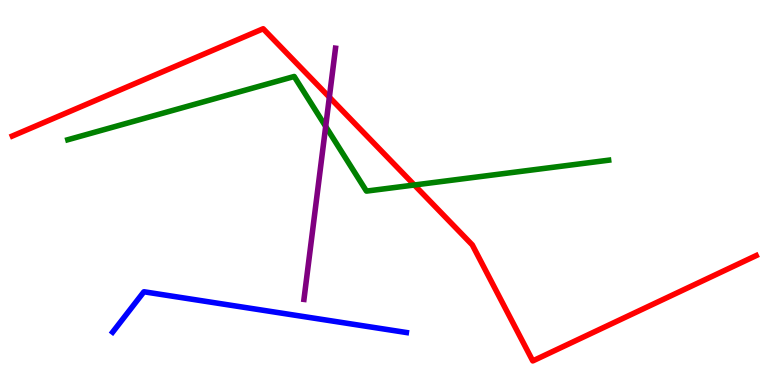[{'lines': ['blue', 'red'], 'intersections': []}, {'lines': ['green', 'red'], 'intersections': [{'x': 5.35, 'y': 5.19}]}, {'lines': ['purple', 'red'], 'intersections': [{'x': 4.25, 'y': 7.48}]}, {'lines': ['blue', 'green'], 'intersections': []}, {'lines': ['blue', 'purple'], 'intersections': []}, {'lines': ['green', 'purple'], 'intersections': [{'x': 4.2, 'y': 6.72}]}]